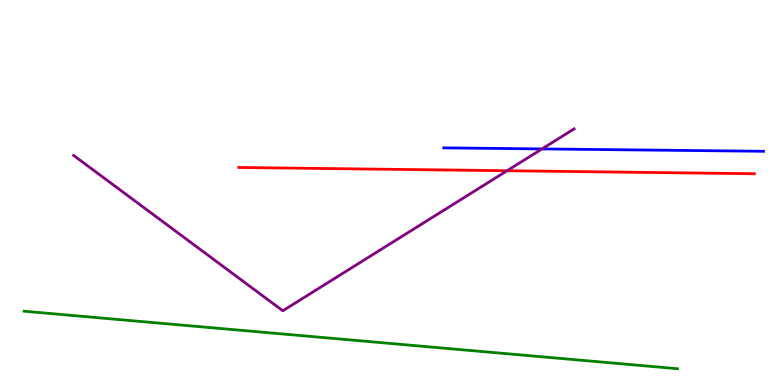[{'lines': ['blue', 'red'], 'intersections': []}, {'lines': ['green', 'red'], 'intersections': []}, {'lines': ['purple', 'red'], 'intersections': [{'x': 6.54, 'y': 5.57}]}, {'lines': ['blue', 'green'], 'intersections': []}, {'lines': ['blue', 'purple'], 'intersections': [{'x': 6.99, 'y': 6.13}]}, {'lines': ['green', 'purple'], 'intersections': []}]